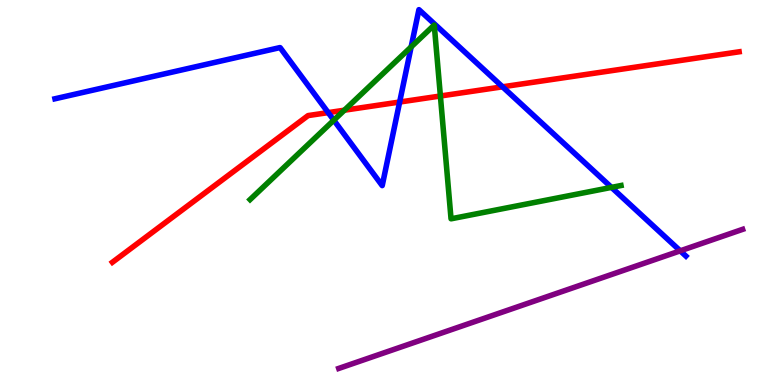[{'lines': ['blue', 'red'], 'intersections': [{'x': 4.23, 'y': 7.08}, {'x': 5.16, 'y': 7.35}, {'x': 6.48, 'y': 7.75}]}, {'lines': ['green', 'red'], 'intersections': [{'x': 4.44, 'y': 7.14}, {'x': 5.68, 'y': 7.51}]}, {'lines': ['purple', 'red'], 'intersections': []}, {'lines': ['blue', 'green'], 'intersections': [{'x': 4.31, 'y': 6.88}, {'x': 5.31, 'y': 8.78}, {'x': 7.89, 'y': 5.13}]}, {'lines': ['blue', 'purple'], 'intersections': [{'x': 8.78, 'y': 3.48}]}, {'lines': ['green', 'purple'], 'intersections': []}]